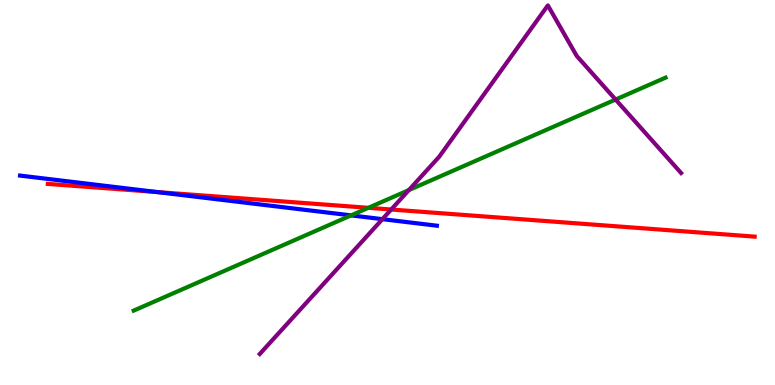[{'lines': ['blue', 'red'], 'intersections': [{'x': 2.03, 'y': 5.01}]}, {'lines': ['green', 'red'], 'intersections': [{'x': 4.75, 'y': 4.6}]}, {'lines': ['purple', 'red'], 'intersections': [{'x': 5.05, 'y': 4.56}]}, {'lines': ['blue', 'green'], 'intersections': [{'x': 4.53, 'y': 4.41}]}, {'lines': ['blue', 'purple'], 'intersections': [{'x': 4.93, 'y': 4.31}]}, {'lines': ['green', 'purple'], 'intersections': [{'x': 5.28, 'y': 5.06}, {'x': 7.94, 'y': 7.41}]}]